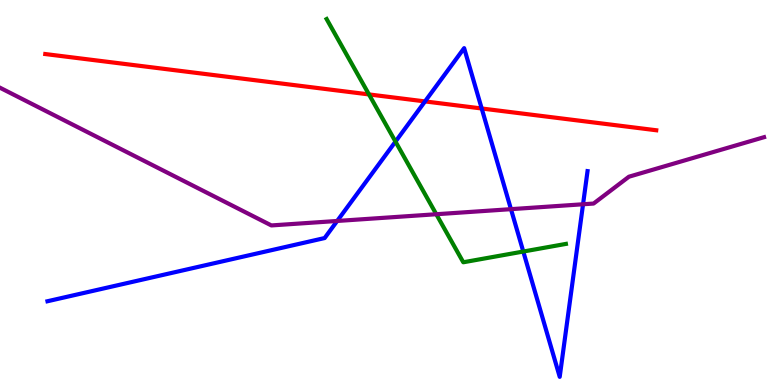[{'lines': ['blue', 'red'], 'intersections': [{'x': 5.48, 'y': 7.37}, {'x': 6.22, 'y': 7.18}]}, {'lines': ['green', 'red'], 'intersections': [{'x': 4.76, 'y': 7.55}]}, {'lines': ['purple', 'red'], 'intersections': []}, {'lines': ['blue', 'green'], 'intersections': [{'x': 5.1, 'y': 6.32}, {'x': 6.75, 'y': 3.47}]}, {'lines': ['blue', 'purple'], 'intersections': [{'x': 4.35, 'y': 4.26}, {'x': 6.59, 'y': 4.57}, {'x': 7.52, 'y': 4.69}]}, {'lines': ['green', 'purple'], 'intersections': [{'x': 5.63, 'y': 4.44}]}]